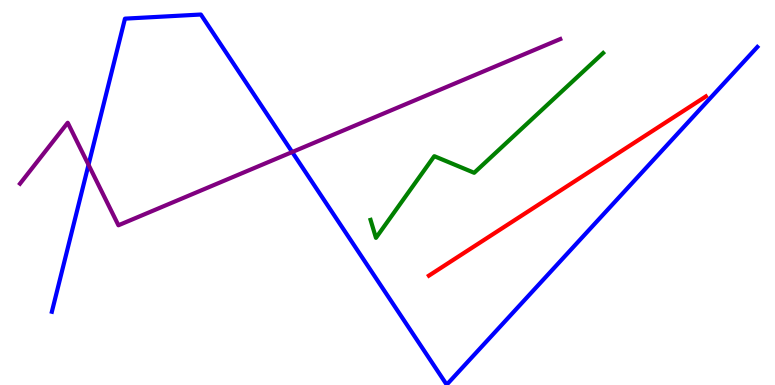[{'lines': ['blue', 'red'], 'intersections': []}, {'lines': ['green', 'red'], 'intersections': []}, {'lines': ['purple', 'red'], 'intersections': []}, {'lines': ['blue', 'green'], 'intersections': []}, {'lines': ['blue', 'purple'], 'intersections': [{'x': 1.14, 'y': 5.72}, {'x': 3.77, 'y': 6.05}]}, {'lines': ['green', 'purple'], 'intersections': []}]